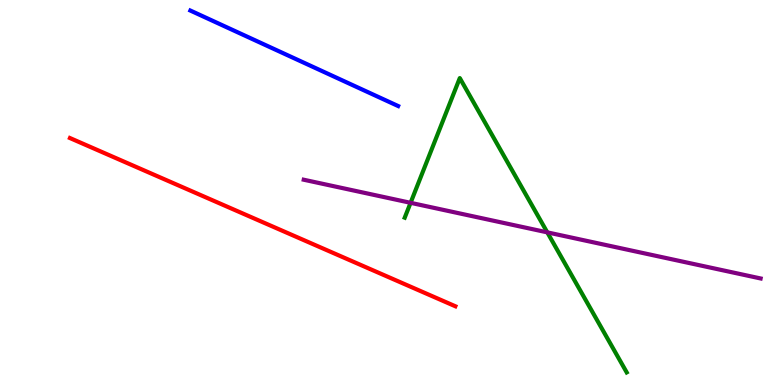[{'lines': ['blue', 'red'], 'intersections': []}, {'lines': ['green', 'red'], 'intersections': []}, {'lines': ['purple', 'red'], 'intersections': []}, {'lines': ['blue', 'green'], 'intersections': []}, {'lines': ['blue', 'purple'], 'intersections': []}, {'lines': ['green', 'purple'], 'intersections': [{'x': 5.3, 'y': 4.73}, {'x': 7.06, 'y': 3.96}]}]